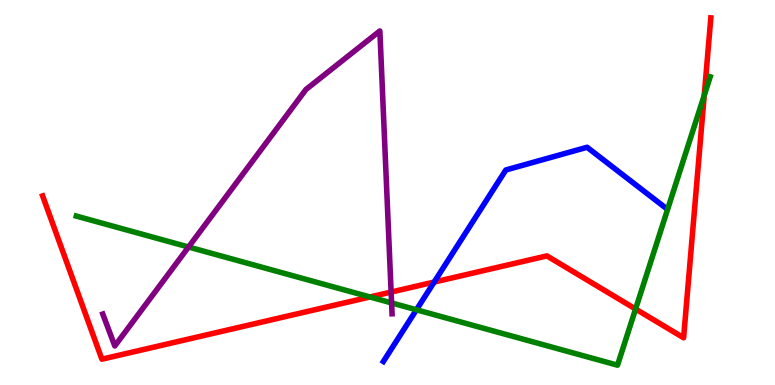[{'lines': ['blue', 'red'], 'intersections': [{'x': 5.6, 'y': 2.67}]}, {'lines': ['green', 'red'], 'intersections': [{'x': 4.77, 'y': 2.29}, {'x': 8.2, 'y': 1.97}, {'x': 9.09, 'y': 7.52}]}, {'lines': ['purple', 'red'], 'intersections': [{'x': 5.05, 'y': 2.41}]}, {'lines': ['blue', 'green'], 'intersections': [{'x': 5.37, 'y': 1.95}]}, {'lines': ['blue', 'purple'], 'intersections': []}, {'lines': ['green', 'purple'], 'intersections': [{'x': 2.43, 'y': 3.58}, {'x': 5.05, 'y': 2.13}]}]